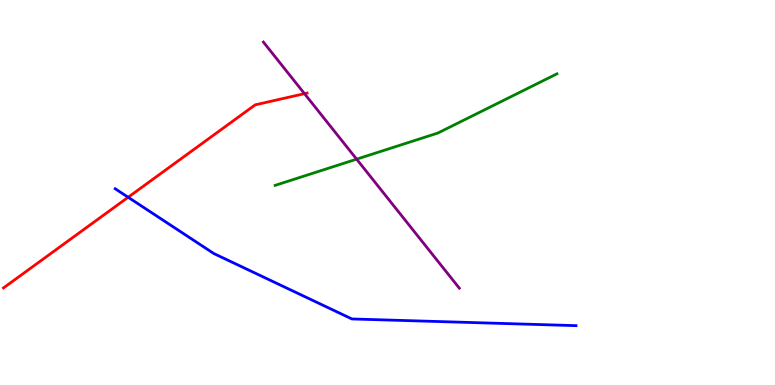[{'lines': ['blue', 'red'], 'intersections': [{'x': 1.65, 'y': 4.88}]}, {'lines': ['green', 'red'], 'intersections': []}, {'lines': ['purple', 'red'], 'intersections': [{'x': 3.93, 'y': 7.57}]}, {'lines': ['blue', 'green'], 'intersections': []}, {'lines': ['blue', 'purple'], 'intersections': []}, {'lines': ['green', 'purple'], 'intersections': [{'x': 4.6, 'y': 5.87}]}]